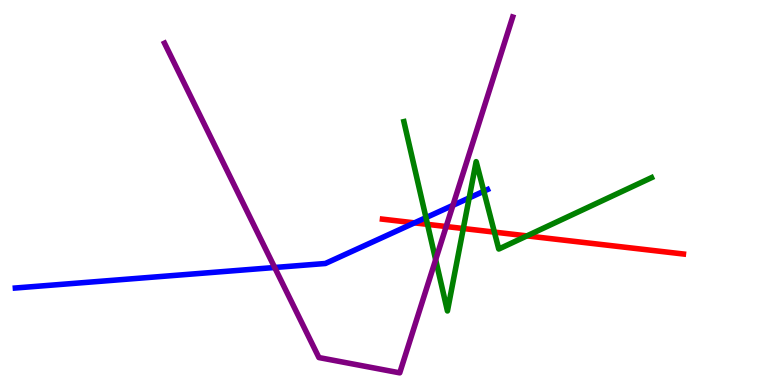[{'lines': ['blue', 'red'], 'intersections': [{'x': 5.35, 'y': 4.21}]}, {'lines': ['green', 'red'], 'intersections': [{'x': 5.52, 'y': 4.17}, {'x': 5.98, 'y': 4.06}, {'x': 6.38, 'y': 3.97}, {'x': 6.8, 'y': 3.87}]}, {'lines': ['purple', 'red'], 'intersections': [{'x': 5.76, 'y': 4.12}]}, {'lines': ['blue', 'green'], 'intersections': [{'x': 5.5, 'y': 4.35}, {'x': 6.05, 'y': 4.86}, {'x': 6.24, 'y': 5.03}]}, {'lines': ['blue', 'purple'], 'intersections': [{'x': 3.54, 'y': 3.05}, {'x': 5.84, 'y': 4.67}]}, {'lines': ['green', 'purple'], 'intersections': [{'x': 5.62, 'y': 3.25}]}]